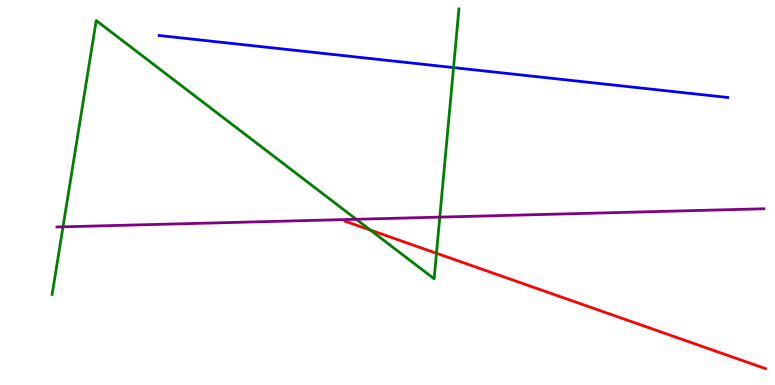[{'lines': ['blue', 'red'], 'intersections': []}, {'lines': ['green', 'red'], 'intersections': [{'x': 4.78, 'y': 4.02}, {'x': 5.63, 'y': 3.42}]}, {'lines': ['purple', 'red'], 'intersections': []}, {'lines': ['blue', 'green'], 'intersections': [{'x': 5.85, 'y': 8.24}]}, {'lines': ['blue', 'purple'], 'intersections': []}, {'lines': ['green', 'purple'], 'intersections': [{'x': 0.813, 'y': 4.11}, {'x': 4.6, 'y': 4.3}, {'x': 5.67, 'y': 4.36}]}]